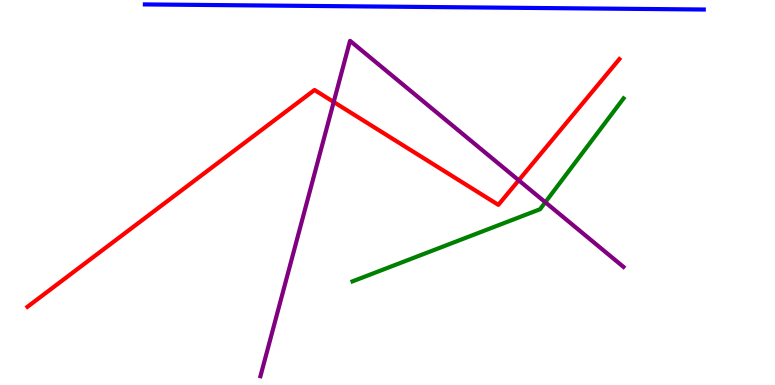[{'lines': ['blue', 'red'], 'intersections': []}, {'lines': ['green', 'red'], 'intersections': []}, {'lines': ['purple', 'red'], 'intersections': [{'x': 4.31, 'y': 7.35}, {'x': 6.69, 'y': 5.32}]}, {'lines': ['blue', 'green'], 'intersections': []}, {'lines': ['blue', 'purple'], 'intersections': []}, {'lines': ['green', 'purple'], 'intersections': [{'x': 7.04, 'y': 4.75}]}]